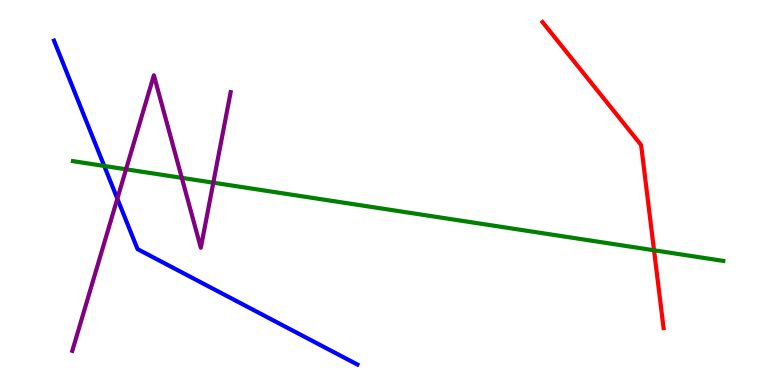[{'lines': ['blue', 'red'], 'intersections': []}, {'lines': ['green', 'red'], 'intersections': [{'x': 8.44, 'y': 3.5}]}, {'lines': ['purple', 'red'], 'intersections': []}, {'lines': ['blue', 'green'], 'intersections': [{'x': 1.34, 'y': 5.69}]}, {'lines': ['blue', 'purple'], 'intersections': [{'x': 1.51, 'y': 4.84}]}, {'lines': ['green', 'purple'], 'intersections': [{'x': 1.63, 'y': 5.6}, {'x': 2.35, 'y': 5.38}, {'x': 2.75, 'y': 5.26}]}]